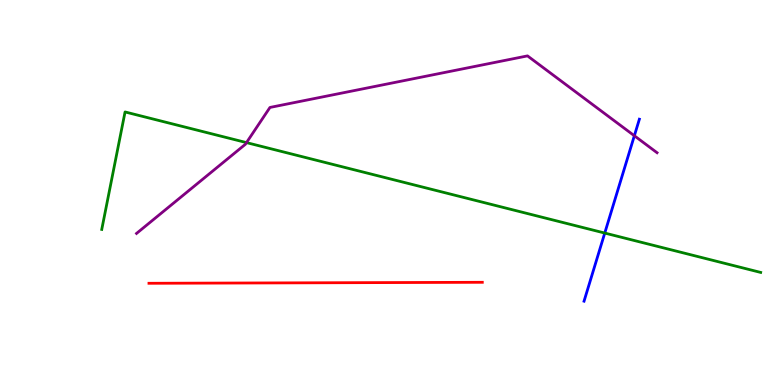[{'lines': ['blue', 'red'], 'intersections': []}, {'lines': ['green', 'red'], 'intersections': []}, {'lines': ['purple', 'red'], 'intersections': []}, {'lines': ['blue', 'green'], 'intersections': [{'x': 7.8, 'y': 3.95}]}, {'lines': ['blue', 'purple'], 'intersections': [{'x': 8.19, 'y': 6.47}]}, {'lines': ['green', 'purple'], 'intersections': [{'x': 3.18, 'y': 6.3}]}]